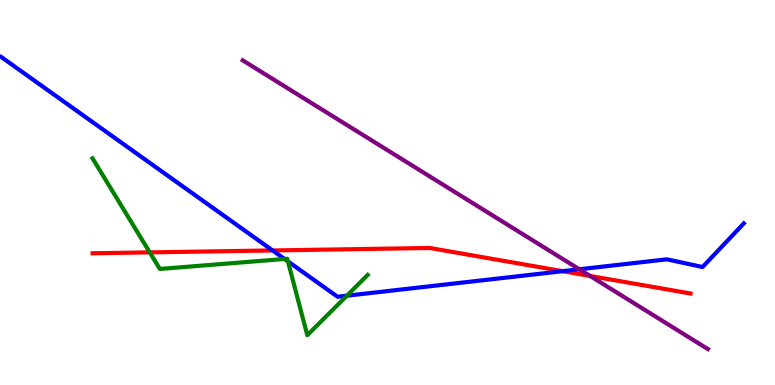[{'lines': ['blue', 'red'], 'intersections': [{'x': 3.52, 'y': 3.49}, {'x': 7.26, 'y': 2.96}]}, {'lines': ['green', 'red'], 'intersections': [{'x': 1.93, 'y': 3.44}]}, {'lines': ['purple', 'red'], 'intersections': [{'x': 7.61, 'y': 2.83}]}, {'lines': ['blue', 'green'], 'intersections': [{'x': 3.67, 'y': 3.27}, {'x': 3.71, 'y': 3.21}, {'x': 4.48, 'y': 2.32}]}, {'lines': ['blue', 'purple'], 'intersections': [{'x': 7.48, 'y': 3.01}]}, {'lines': ['green', 'purple'], 'intersections': []}]